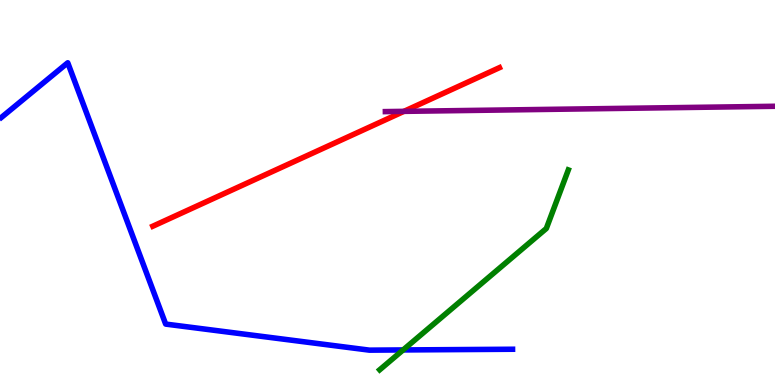[{'lines': ['blue', 'red'], 'intersections': []}, {'lines': ['green', 'red'], 'intersections': []}, {'lines': ['purple', 'red'], 'intersections': [{'x': 5.21, 'y': 7.11}]}, {'lines': ['blue', 'green'], 'intersections': [{'x': 5.2, 'y': 0.911}]}, {'lines': ['blue', 'purple'], 'intersections': []}, {'lines': ['green', 'purple'], 'intersections': []}]